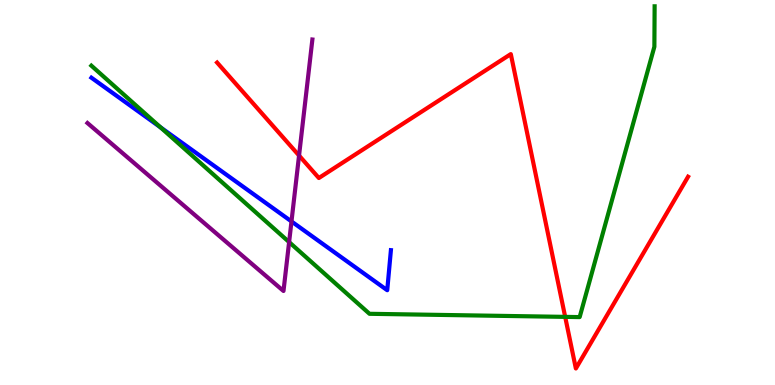[{'lines': ['blue', 'red'], 'intersections': []}, {'lines': ['green', 'red'], 'intersections': [{'x': 7.29, 'y': 1.77}]}, {'lines': ['purple', 'red'], 'intersections': [{'x': 3.86, 'y': 5.96}]}, {'lines': ['blue', 'green'], 'intersections': [{'x': 2.07, 'y': 6.69}]}, {'lines': ['blue', 'purple'], 'intersections': [{'x': 3.76, 'y': 4.25}]}, {'lines': ['green', 'purple'], 'intersections': [{'x': 3.73, 'y': 3.71}]}]